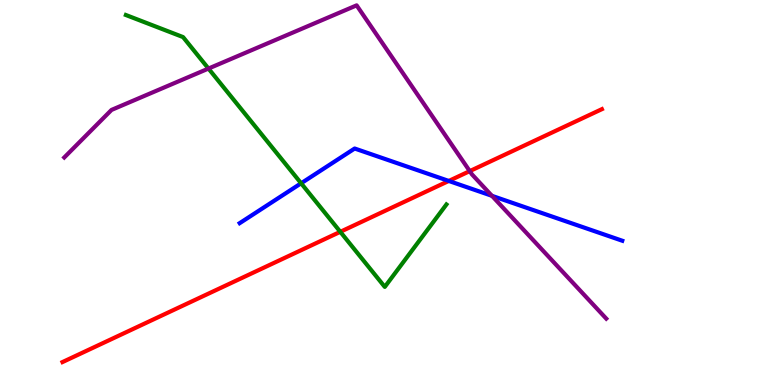[{'lines': ['blue', 'red'], 'intersections': [{'x': 5.79, 'y': 5.3}]}, {'lines': ['green', 'red'], 'intersections': [{'x': 4.39, 'y': 3.98}]}, {'lines': ['purple', 'red'], 'intersections': [{'x': 6.06, 'y': 5.56}]}, {'lines': ['blue', 'green'], 'intersections': [{'x': 3.89, 'y': 5.24}]}, {'lines': ['blue', 'purple'], 'intersections': [{'x': 6.35, 'y': 4.91}]}, {'lines': ['green', 'purple'], 'intersections': [{'x': 2.69, 'y': 8.22}]}]